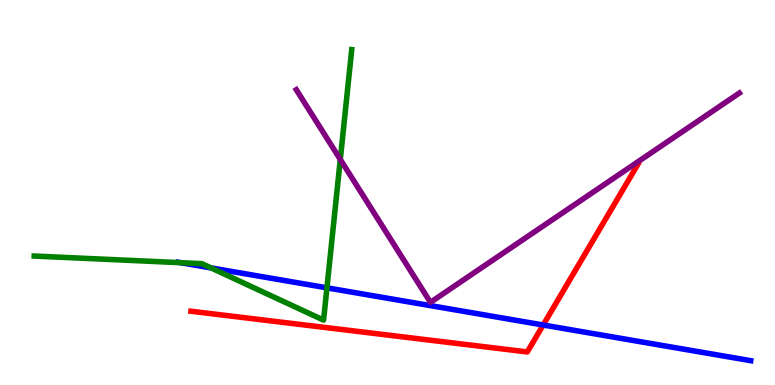[{'lines': ['blue', 'red'], 'intersections': [{'x': 7.01, 'y': 1.56}]}, {'lines': ['green', 'red'], 'intersections': []}, {'lines': ['purple', 'red'], 'intersections': []}, {'lines': ['blue', 'green'], 'intersections': [{'x': 2.33, 'y': 3.18}, {'x': 2.72, 'y': 3.04}, {'x': 4.22, 'y': 2.52}]}, {'lines': ['blue', 'purple'], 'intersections': []}, {'lines': ['green', 'purple'], 'intersections': [{'x': 4.39, 'y': 5.86}]}]